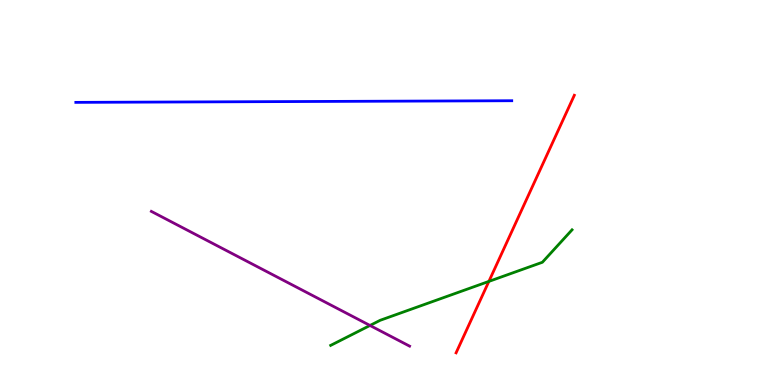[{'lines': ['blue', 'red'], 'intersections': []}, {'lines': ['green', 'red'], 'intersections': [{'x': 6.31, 'y': 2.69}]}, {'lines': ['purple', 'red'], 'intersections': []}, {'lines': ['blue', 'green'], 'intersections': []}, {'lines': ['blue', 'purple'], 'intersections': []}, {'lines': ['green', 'purple'], 'intersections': [{'x': 4.77, 'y': 1.55}]}]